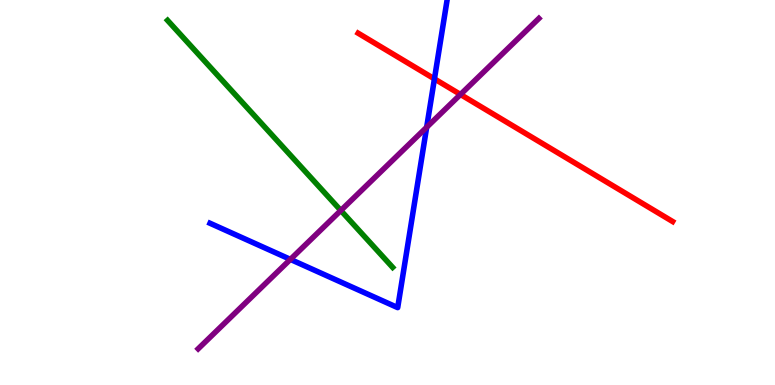[{'lines': ['blue', 'red'], 'intersections': [{'x': 5.61, 'y': 7.95}]}, {'lines': ['green', 'red'], 'intersections': []}, {'lines': ['purple', 'red'], 'intersections': [{'x': 5.94, 'y': 7.55}]}, {'lines': ['blue', 'green'], 'intersections': []}, {'lines': ['blue', 'purple'], 'intersections': [{'x': 3.75, 'y': 3.26}, {'x': 5.51, 'y': 6.69}]}, {'lines': ['green', 'purple'], 'intersections': [{'x': 4.4, 'y': 4.53}]}]